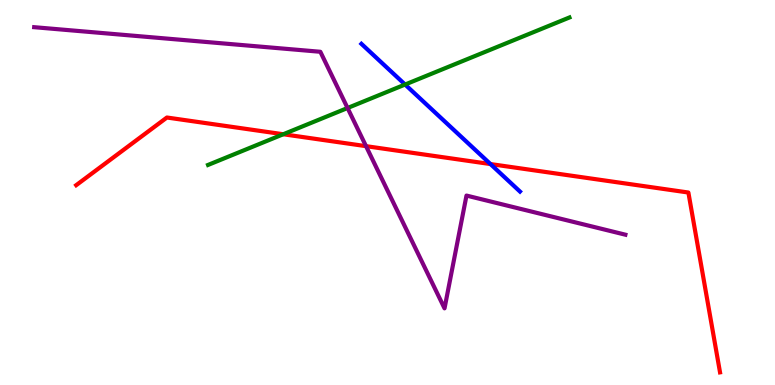[{'lines': ['blue', 'red'], 'intersections': [{'x': 6.33, 'y': 5.74}]}, {'lines': ['green', 'red'], 'intersections': [{'x': 3.65, 'y': 6.51}]}, {'lines': ['purple', 'red'], 'intersections': [{'x': 4.72, 'y': 6.2}]}, {'lines': ['blue', 'green'], 'intersections': [{'x': 5.23, 'y': 7.8}]}, {'lines': ['blue', 'purple'], 'intersections': []}, {'lines': ['green', 'purple'], 'intersections': [{'x': 4.48, 'y': 7.19}]}]